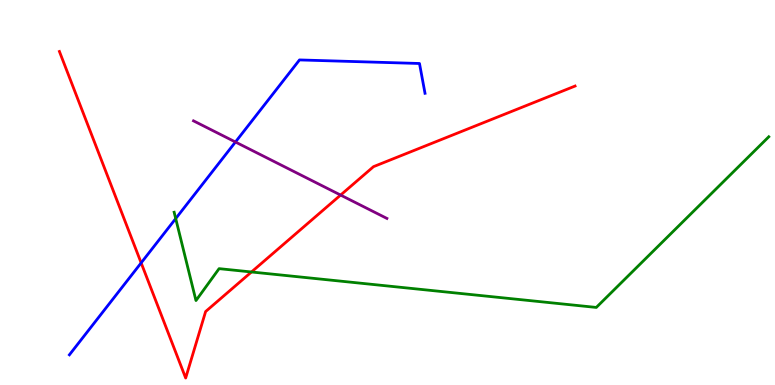[{'lines': ['blue', 'red'], 'intersections': [{'x': 1.82, 'y': 3.17}]}, {'lines': ['green', 'red'], 'intersections': [{'x': 3.24, 'y': 2.94}]}, {'lines': ['purple', 'red'], 'intersections': [{'x': 4.39, 'y': 4.93}]}, {'lines': ['blue', 'green'], 'intersections': [{'x': 2.27, 'y': 4.32}]}, {'lines': ['blue', 'purple'], 'intersections': [{'x': 3.04, 'y': 6.31}]}, {'lines': ['green', 'purple'], 'intersections': []}]